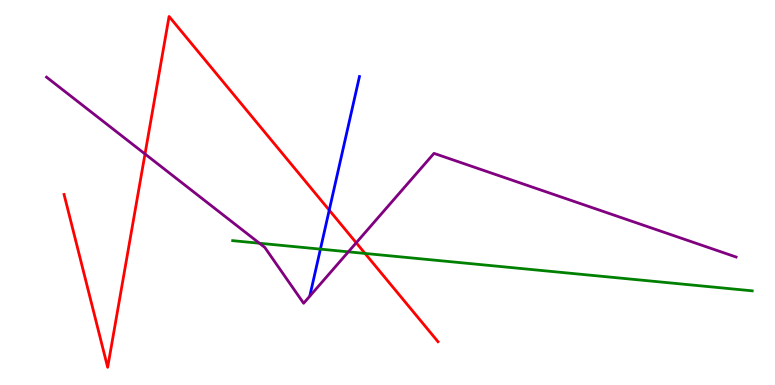[{'lines': ['blue', 'red'], 'intersections': [{'x': 4.25, 'y': 4.54}]}, {'lines': ['green', 'red'], 'intersections': [{'x': 4.71, 'y': 3.42}]}, {'lines': ['purple', 'red'], 'intersections': [{'x': 1.87, 'y': 6.0}, {'x': 4.6, 'y': 3.69}]}, {'lines': ['blue', 'green'], 'intersections': [{'x': 4.13, 'y': 3.53}]}, {'lines': ['blue', 'purple'], 'intersections': []}, {'lines': ['green', 'purple'], 'intersections': [{'x': 3.35, 'y': 3.68}, {'x': 4.49, 'y': 3.46}]}]